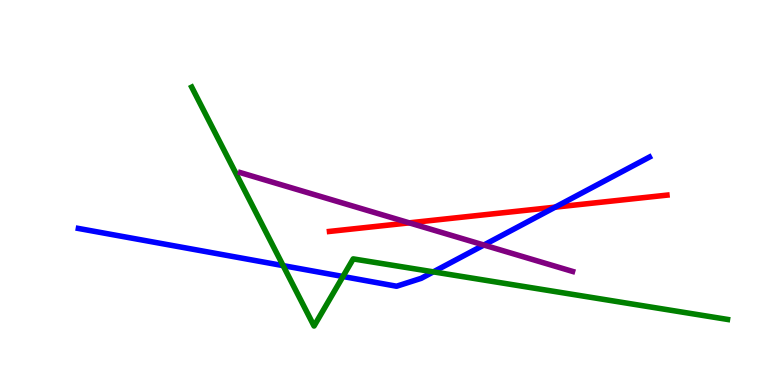[{'lines': ['blue', 'red'], 'intersections': [{'x': 7.16, 'y': 4.62}]}, {'lines': ['green', 'red'], 'intersections': []}, {'lines': ['purple', 'red'], 'intersections': [{'x': 5.28, 'y': 4.21}]}, {'lines': ['blue', 'green'], 'intersections': [{'x': 3.65, 'y': 3.1}, {'x': 4.43, 'y': 2.82}, {'x': 5.59, 'y': 2.94}]}, {'lines': ['blue', 'purple'], 'intersections': [{'x': 6.24, 'y': 3.64}]}, {'lines': ['green', 'purple'], 'intersections': []}]